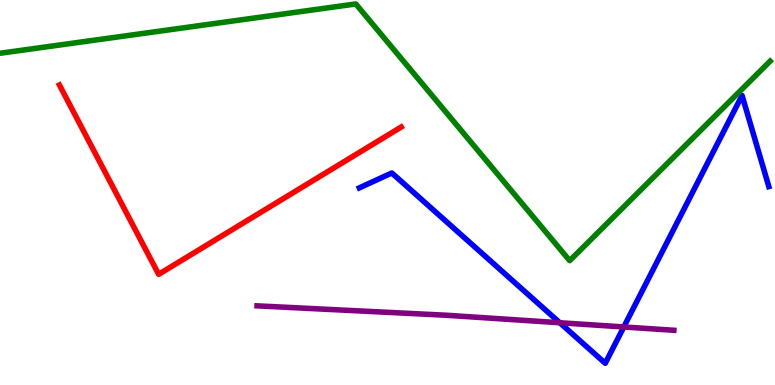[{'lines': ['blue', 'red'], 'intersections': []}, {'lines': ['green', 'red'], 'intersections': []}, {'lines': ['purple', 'red'], 'intersections': []}, {'lines': ['blue', 'green'], 'intersections': []}, {'lines': ['blue', 'purple'], 'intersections': [{'x': 7.22, 'y': 1.62}, {'x': 8.05, 'y': 1.51}]}, {'lines': ['green', 'purple'], 'intersections': []}]